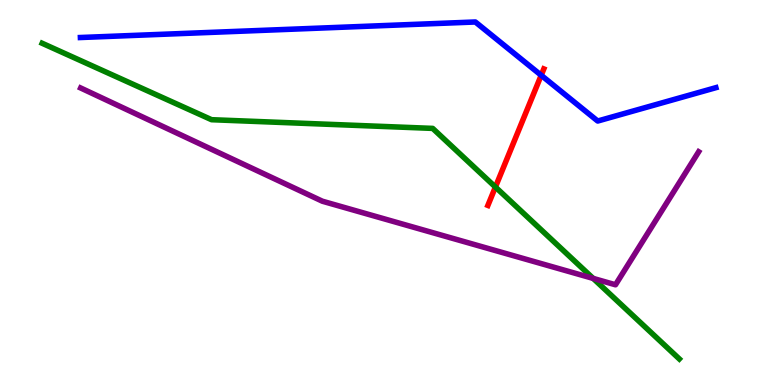[{'lines': ['blue', 'red'], 'intersections': [{'x': 6.98, 'y': 8.04}]}, {'lines': ['green', 'red'], 'intersections': [{'x': 6.39, 'y': 5.14}]}, {'lines': ['purple', 'red'], 'intersections': []}, {'lines': ['blue', 'green'], 'intersections': []}, {'lines': ['blue', 'purple'], 'intersections': []}, {'lines': ['green', 'purple'], 'intersections': [{'x': 7.65, 'y': 2.77}]}]